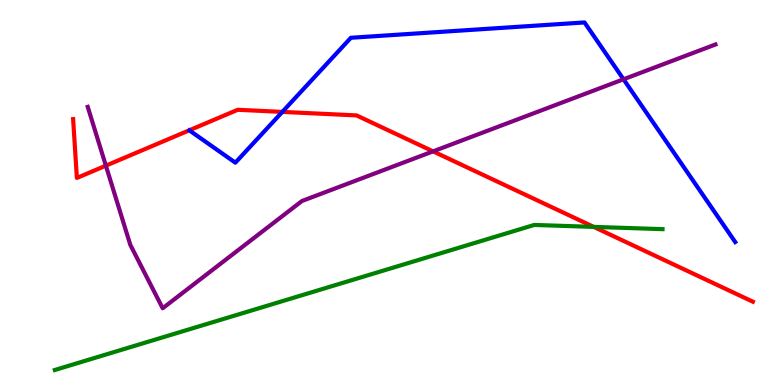[{'lines': ['blue', 'red'], 'intersections': [{'x': 3.64, 'y': 7.09}]}, {'lines': ['green', 'red'], 'intersections': [{'x': 7.66, 'y': 4.11}]}, {'lines': ['purple', 'red'], 'intersections': [{'x': 1.37, 'y': 5.7}, {'x': 5.59, 'y': 6.07}]}, {'lines': ['blue', 'green'], 'intersections': []}, {'lines': ['blue', 'purple'], 'intersections': [{'x': 8.05, 'y': 7.94}]}, {'lines': ['green', 'purple'], 'intersections': []}]